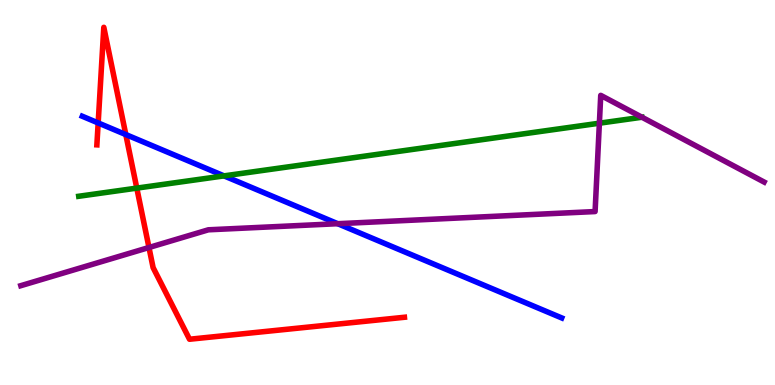[{'lines': ['blue', 'red'], 'intersections': [{'x': 1.27, 'y': 6.81}, {'x': 1.62, 'y': 6.5}]}, {'lines': ['green', 'red'], 'intersections': [{'x': 1.77, 'y': 5.11}]}, {'lines': ['purple', 'red'], 'intersections': [{'x': 1.92, 'y': 3.57}]}, {'lines': ['blue', 'green'], 'intersections': [{'x': 2.89, 'y': 5.43}]}, {'lines': ['blue', 'purple'], 'intersections': [{'x': 4.36, 'y': 4.19}]}, {'lines': ['green', 'purple'], 'intersections': [{'x': 7.73, 'y': 6.8}]}]